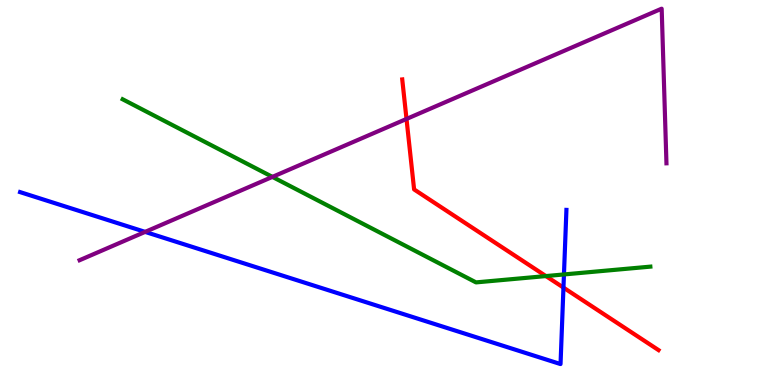[{'lines': ['blue', 'red'], 'intersections': [{'x': 7.27, 'y': 2.53}]}, {'lines': ['green', 'red'], 'intersections': [{'x': 7.04, 'y': 2.83}]}, {'lines': ['purple', 'red'], 'intersections': [{'x': 5.25, 'y': 6.91}]}, {'lines': ['blue', 'green'], 'intersections': [{'x': 7.28, 'y': 2.87}]}, {'lines': ['blue', 'purple'], 'intersections': [{'x': 1.87, 'y': 3.98}]}, {'lines': ['green', 'purple'], 'intersections': [{'x': 3.51, 'y': 5.41}]}]